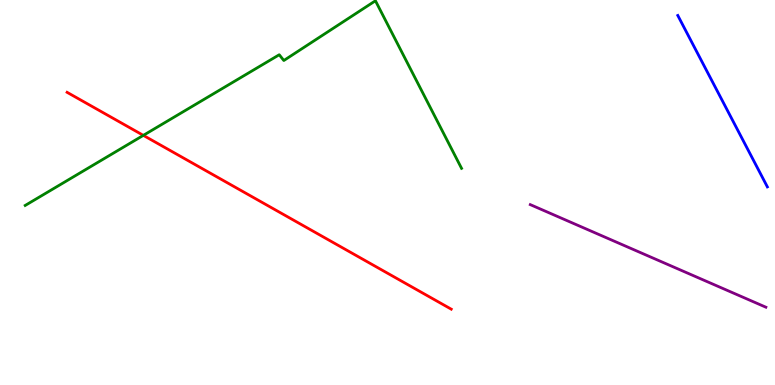[{'lines': ['blue', 'red'], 'intersections': []}, {'lines': ['green', 'red'], 'intersections': [{'x': 1.85, 'y': 6.48}]}, {'lines': ['purple', 'red'], 'intersections': []}, {'lines': ['blue', 'green'], 'intersections': []}, {'lines': ['blue', 'purple'], 'intersections': []}, {'lines': ['green', 'purple'], 'intersections': []}]